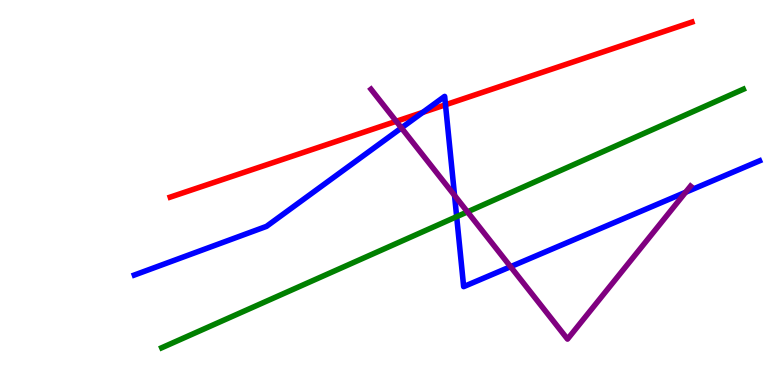[{'lines': ['blue', 'red'], 'intersections': [{'x': 5.45, 'y': 7.08}, {'x': 5.75, 'y': 7.28}]}, {'lines': ['green', 'red'], 'intersections': []}, {'lines': ['purple', 'red'], 'intersections': [{'x': 5.11, 'y': 6.85}]}, {'lines': ['blue', 'green'], 'intersections': [{'x': 5.89, 'y': 4.37}]}, {'lines': ['blue', 'purple'], 'intersections': [{'x': 5.18, 'y': 6.68}, {'x': 5.87, 'y': 4.92}, {'x': 6.59, 'y': 3.07}, {'x': 8.85, 'y': 5.01}]}, {'lines': ['green', 'purple'], 'intersections': [{'x': 6.03, 'y': 4.5}]}]